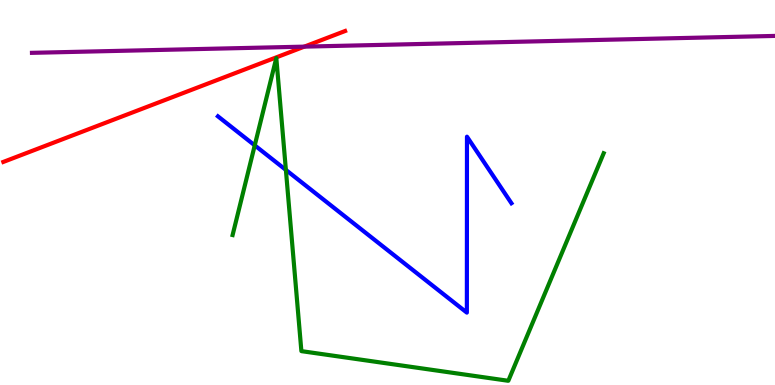[{'lines': ['blue', 'red'], 'intersections': []}, {'lines': ['green', 'red'], 'intersections': []}, {'lines': ['purple', 'red'], 'intersections': [{'x': 3.93, 'y': 8.79}]}, {'lines': ['blue', 'green'], 'intersections': [{'x': 3.29, 'y': 6.22}, {'x': 3.69, 'y': 5.59}]}, {'lines': ['blue', 'purple'], 'intersections': []}, {'lines': ['green', 'purple'], 'intersections': []}]